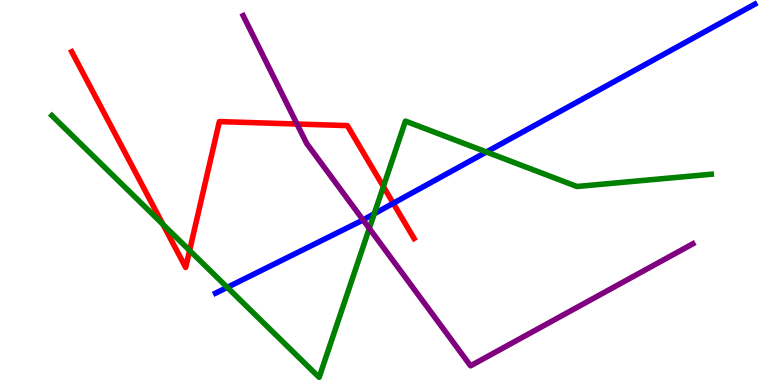[{'lines': ['blue', 'red'], 'intersections': [{'x': 5.07, 'y': 4.72}]}, {'lines': ['green', 'red'], 'intersections': [{'x': 2.1, 'y': 4.17}, {'x': 2.45, 'y': 3.49}, {'x': 4.95, 'y': 5.15}]}, {'lines': ['purple', 'red'], 'intersections': [{'x': 3.83, 'y': 6.78}]}, {'lines': ['blue', 'green'], 'intersections': [{'x': 2.93, 'y': 2.54}, {'x': 4.83, 'y': 4.45}, {'x': 6.28, 'y': 6.05}]}, {'lines': ['blue', 'purple'], 'intersections': [{'x': 4.68, 'y': 4.29}]}, {'lines': ['green', 'purple'], 'intersections': [{'x': 4.77, 'y': 4.07}]}]